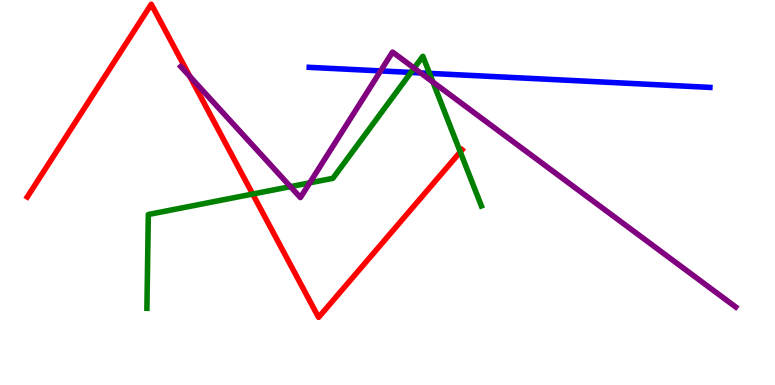[{'lines': ['blue', 'red'], 'intersections': []}, {'lines': ['green', 'red'], 'intersections': [{'x': 3.26, 'y': 4.96}, {'x': 5.94, 'y': 6.05}]}, {'lines': ['purple', 'red'], 'intersections': [{'x': 2.45, 'y': 8.01}]}, {'lines': ['blue', 'green'], 'intersections': [{'x': 5.3, 'y': 8.12}, {'x': 5.54, 'y': 8.09}]}, {'lines': ['blue', 'purple'], 'intersections': [{'x': 4.91, 'y': 8.16}, {'x': 5.43, 'y': 8.11}]}, {'lines': ['green', 'purple'], 'intersections': [{'x': 3.75, 'y': 5.15}, {'x': 4.0, 'y': 5.25}, {'x': 5.34, 'y': 8.23}, {'x': 5.59, 'y': 7.87}]}]